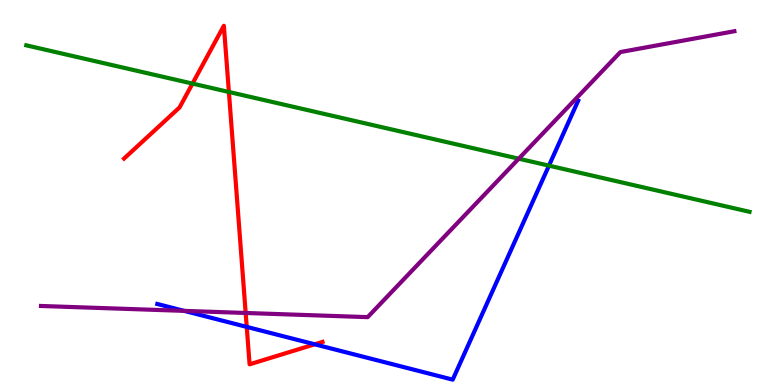[{'lines': ['blue', 'red'], 'intersections': [{'x': 3.18, 'y': 1.51}, {'x': 4.06, 'y': 1.06}]}, {'lines': ['green', 'red'], 'intersections': [{'x': 2.48, 'y': 7.83}, {'x': 2.95, 'y': 7.61}]}, {'lines': ['purple', 'red'], 'intersections': [{'x': 3.17, 'y': 1.87}]}, {'lines': ['blue', 'green'], 'intersections': [{'x': 7.08, 'y': 5.7}]}, {'lines': ['blue', 'purple'], 'intersections': [{'x': 2.38, 'y': 1.93}]}, {'lines': ['green', 'purple'], 'intersections': [{'x': 6.69, 'y': 5.88}]}]